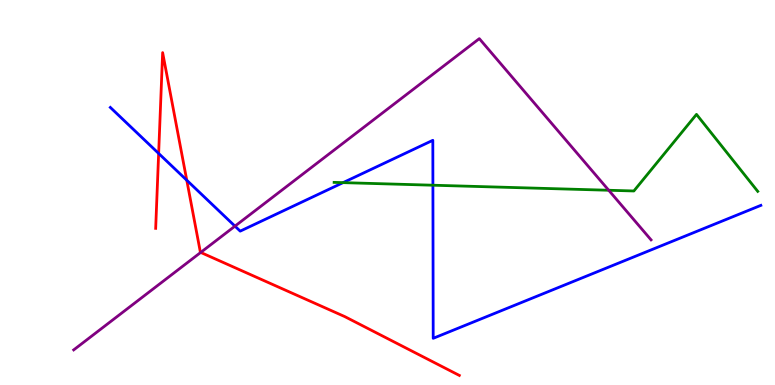[{'lines': ['blue', 'red'], 'intersections': [{'x': 2.05, 'y': 6.01}, {'x': 2.41, 'y': 5.32}]}, {'lines': ['green', 'red'], 'intersections': []}, {'lines': ['purple', 'red'], 'intersections': [{'x': 2.59, 'y': 3.44}]}, {'lines': ['blue', 'green'], 'intersections': [{'x': 4.43, 'y': 5.26}, {'x': 5.59, 'y': 5.19}]}, {'lines': ['blue', 'purple'], 'intersections': [{'x': 3.03, 'y': 4.13}]}, {'lines': ['green', 'purple'], 'intersections': [{'x': 7.85, 'y': 5.06}]}]